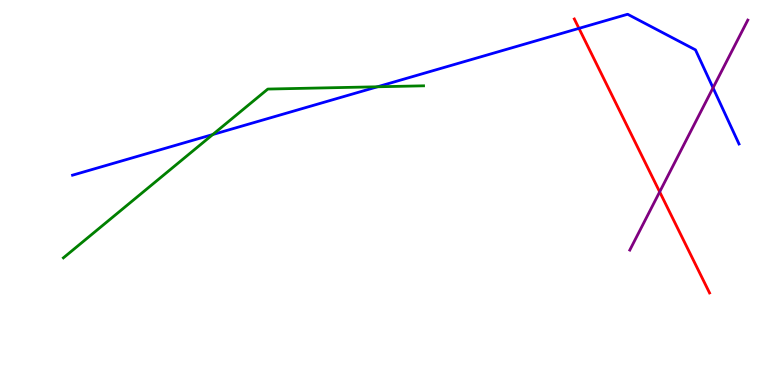[{'lines': ['blue', 'red'], 'intersections': [{'x': 7.47, 'y': 9.26}]}, {'lines': ['green', 'red'], 'intersections': []}, {'lines': ['purple', 'red'], 'intersections': [{'x': 8.51, 'y': 5.02}]}, {'lines': ['blue', 'green'], 'intersections': [{'x': 2.75, 'y': 6.51}, {'x': 4.87, 'y': 7.75}]}, {'lines': ['blue', 'purple'], 'intersections': [{'x': 9.2, 'y': 7.72}]}, {'lines': ['green', 'purple'], 'intersections': []}]